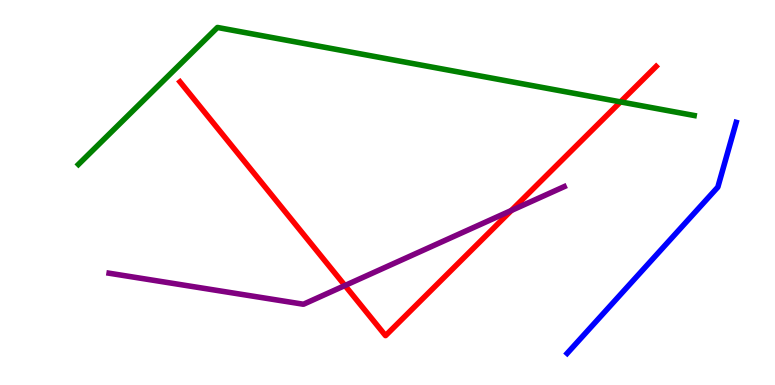[{'lines': ['blue', 'red'], 'intersections': []}, {'lines': ['green', 'red'], 'intersections': [{'x': 8.01, 'y': 7.35}]}, {'lines': ['purple', 'red'], 'intersections': [{'x': 4.45, 'y': 2.58}, {'x': 6.6, 'y': 4.53}]}, {'lines': ['blue', 'green'], 'intersections': []}, {'lines': ['blue', 'purple'], 'intersections': []}, {'lines': ['green', 'purple'], 'intersections': []}]